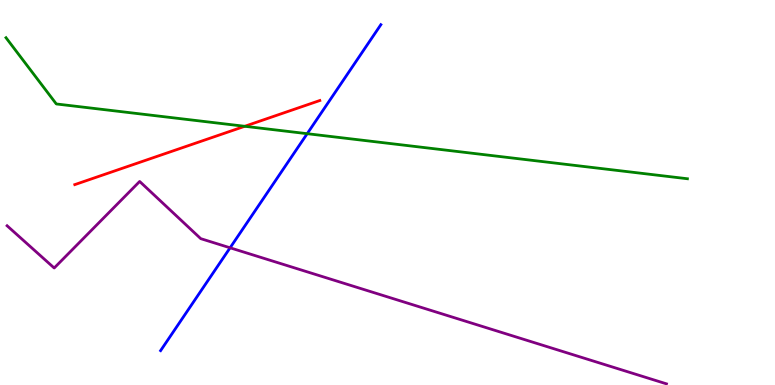[{'lines': ['blue', 'red'], 'intersections': []}, {'lines': ['green', 'red'], 'intersections': [{'x': 3.16, 'y': 6.72}]}, {'lines': ['purple', 'red'], 'intersections': []}, {'lines': ['blue', 'green'], 'intersections': [{'x': 3.96, 'y': 6.53}]}, {'lines': ['blue', 'purple'], 'intersections': [{'x': 2.97, 'y': 3.56}]}, {'lines': ['green', 'purple'], 'intersections': []}]